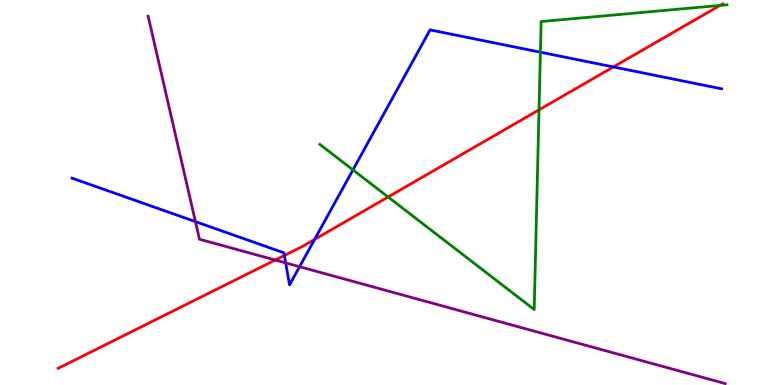[{'lines': ['blue', 'red'], 'intersections': [{'x': 3.67, 'y': 3.36}, {'x': 4.06, 'y': 3.78}, {'x': 7.91, 'y': 8.26}]}, {'lines': ['green', 'red'], 'intersections': [{'x': 5.01, 'y': 4.88}, {'x': 6.95, 'y': 7.15}, {'x': 9.29, 'y': 9.86}]}, {'lines': ['purple', 'red'], 'intersections': [{'x': 3.55, 'y': 3.25}]}, {'lines': ['blue', 'green'], 'intersections': [{'x': 4.55, 'y': 5.59}, {'x': 6.97, 'y': 8.64}]}, {'lines': ['blue', 'purple'], 'intersections': [{'x': 2.52, 'y': 4.24}, {'x': 3.69, 'y': 3.17}, {'x': 3.87, 'y': 3.07}]}, {'lines': ['green', 'purple'], 'intersections': []}]